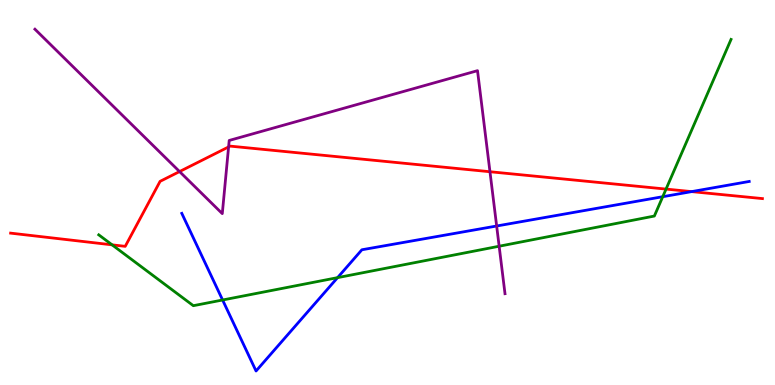[{'lines': ['blue', 'red'], 'intersections': [{'x': 8.92, 'y': 5.02}]}, {'lines': ['green', 'red'], 'intersections': [{'x': 1.45, 'y': 3.64}, {'x': 8.59, 'y': 5.09}]}, {'lines': ['purple', 'red'], 'intersections': [{'x': 2.32, 'y': 5.54}, {'x': 2.95, 'y': 6.18}, {'x': 6.32, 'y': 5.54}]}, {'lines': ['blue', 'green'], 'intersections': [{'x': 2.87, 'y': 2.21}, {'x': 4.36, 'y': 2.79}, {'x': 8.55, 'y': 4.89}]}, {'lines': ['blue', 'purple'], 'intersections': [{'x': 6.41, 'y': 4.13}]}, {'lines': ['green', 'purple'], 'intersections': [{'x': 6.44, 'y': 3.6}]}]